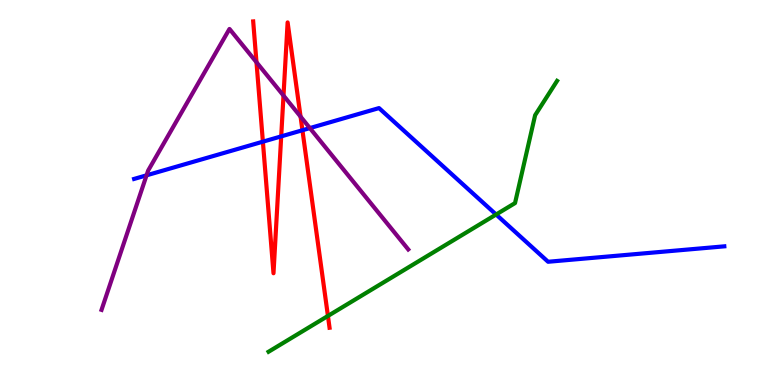[{'lines': ['blue', 'red'], 'intersections': [{'x': 3.39, 'y': 6.32}, {'x': 3.63, 'y': 6.46}, {'x': 3.9, 'y': 6.62}]}, {'lines': ['green', 'red'], 'intersections': [{'x': 4.23, 'y': 1.79}]}, {'lines': ['purple', 'red'], 'intersections': [{'x': 3.31, 'y': 8.38}, {'x': 3.66, 'y': 7.52}, {'x': 3.88, 'y': 6.97}]}, {'lines': ['blue', 'green'], 'intersections': [{'x': 6.4, 'y': 4.43}]}, {'lines': ['blue', 'purple'], 'intersections': [{'x': 1.89, 'y': 5.45}, {'x': 4.0, 'y': 6.67}]}, {'lines': ['green', 'purple'], 'intersections': []}]